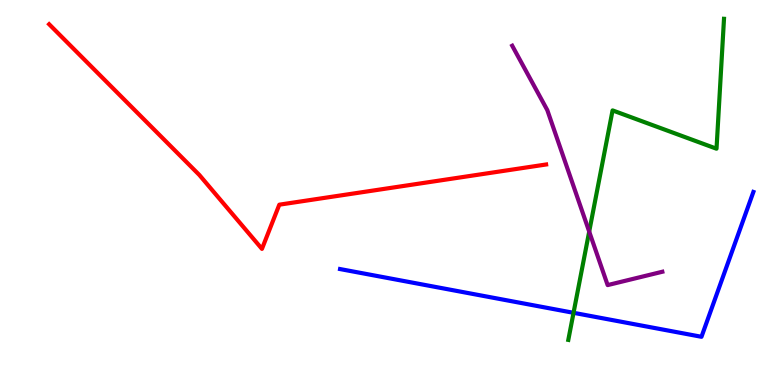[{'lines': ['blue', 'red'], 'intersections': []}, {'lines': ['green', 'red'], 'intersections': []}, {'lines': ['purple', 'red'], 'intersections': []}, {'lines': ['blue', 'green'], 'intersections': [{'x': 7.4, 'y': 1.88}]}, {'lines': ['blue', 'purple'], 'intersections': []}, {'lines': ['green', 'purple'], 'intersections': [{'x': 7.6, 'y': 3.98}]}]